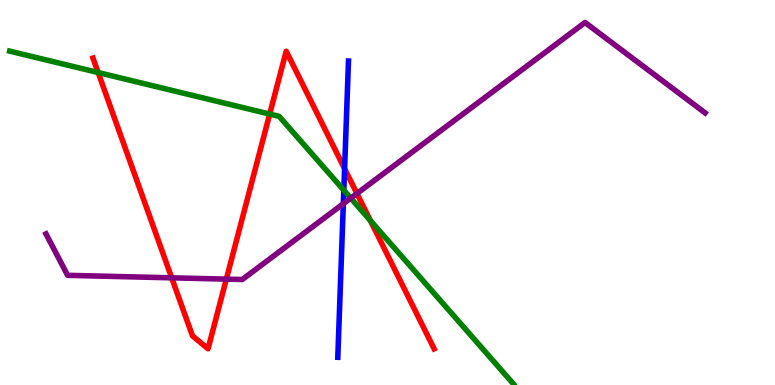[{'lines': ['blue', 'red'], 'intersections': [{'x': 4.45, 'y': 5.62}]}, {'lines': ['green', 'red'], 'intersections': [{'x': 1.27, 'y': 8.12}, {'x': 3.48, 'y': 7.04}, {'x': 4.78, 'y': 4.27}]}, {'lines': ['purple', 'red'], 'intersections': [{'x': 2.22, 'y': 2.78}, {'x': 2.92, 'y': 2.75}, {'x': 4.61, 'y': 4.97}]}, {'lines': ['blue', 'green'], 'intersections': [{'x': 4.44, 'y': 5.06}]}, {'lines': ['blue', 'purple'], 'intersections': [{'x': 4.43, 'y': 4.71}]}, {'lines': ['green', 'purple'], 'intersections': [{'x': 4.53, 'y': 4.85}]}]